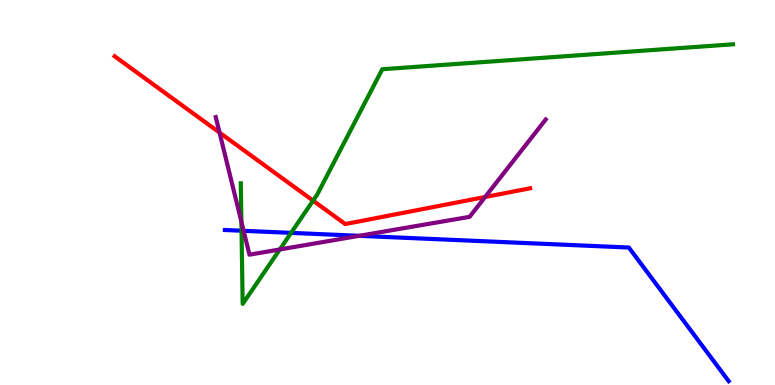[{'lines': ['blue', 'red'], 'intersections': []}, {'lines': ['green', 'red'], 'intersections': [{'x': 4.04, 'y': 4.79}]}, {'lines': ['purple', 'red'], 'intersections': [{'x': 2.83, 'y': 6.56}, {'x': 6.26, 'y': 4.88}]}, {'lines': ['blue', 'green'], 'intersections': [{'x': 3.12, 'y': 4.01}, {'x': 3.76, 'y': 3.95}]}, {'lines': ['blue', 'purple'], 'intersections': [{'x': 3.14, 'y': 4.0}, {'x': 4.63, 'y': 3.87}]}, {'lines': ['green', 'purple'], 'intersections': [{'x': 3.11, 'y': 4.24}, {'x': 3.61, 'y': 3.52}]}]